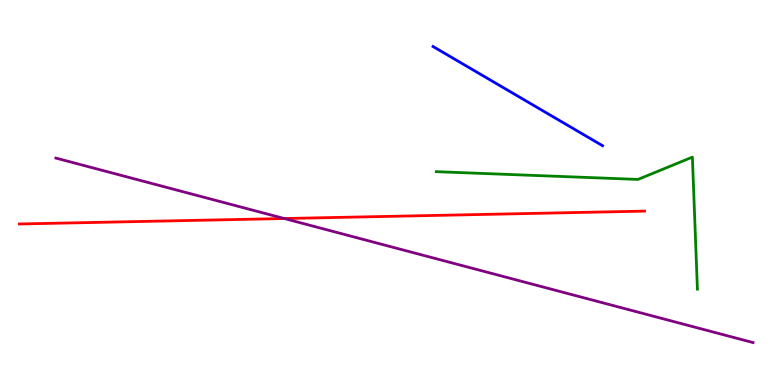[{'lines': ['blue', 'red'], 'intersections': []}, {'lines': ['green', 'red'], 'intersections': []}, {'lines': ['purple', 'red'], 'intersections': [{'x': 3.67, 'y': 4.32}]}, {'lines': ['blue', 'green'], 'intersections': []}, {'lines': ['blue', 'purple'], 'intersections': []}, {'lines': ['green', 'purple'], 'intersections': []}]